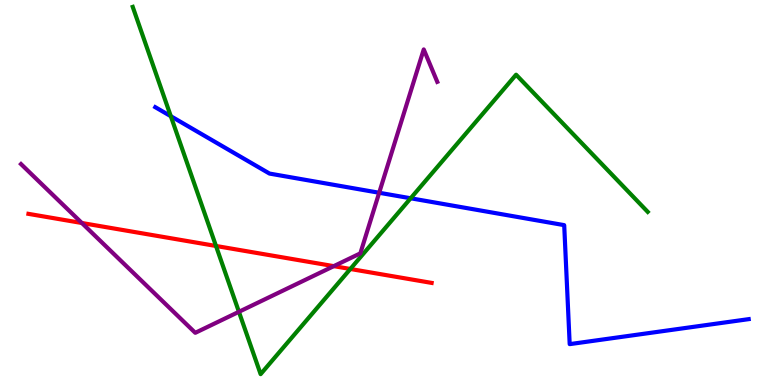[{'lines': ['blue', 'red'], 'intersections': []}, {'lines': ['green', 'red'], 'intersections': [{'x': 2.79, 'y': 3.61}, {'x': 4.52, 'y': 3.01}]}, {'lines': ['purple', 'red'], 'intersections': [{'x': 1.06, 'y': 4.21}, {'x': 4.31, 'y': 3.09}]}, {'lines': ['blue', 'green'], 'intersections': [{'x': 2.2, 'y': 6.98}, {'x': 5.3, 'y': 4.85}]}, {'lines': ['blue', 'purple'], 'intersections': [{'x': 4.89, 'y': 4.99}]}, {'lines': ['green', 'purple'], 'intersections': [{'x': 3.08, 'y': 1.9}]}]